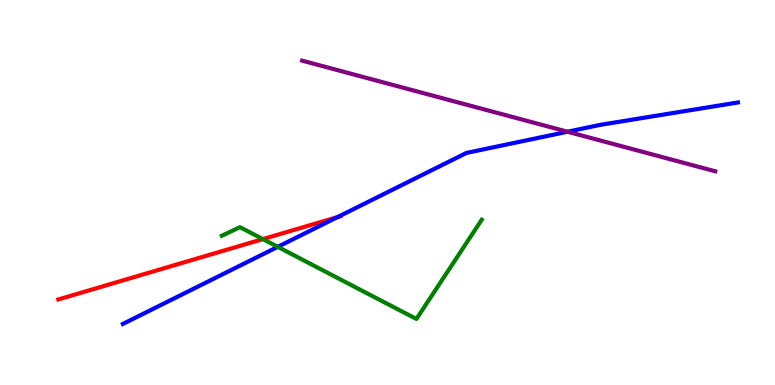[{'lines': ['blue', 'red'], 'intersections': [{'x': 4.36, 'y': 4.36}]}, {'lines': ['green', 'red'], 'intersections': [{'x': 3.39, 'y': 3.79}]}, {'lines': ['purple', 'red'], 'intersections': []}, {'lines': ['blue', 'green'], 'intersections': [{'x': 3.58, 'y': 3.59}]}, {'lines': ['blue', 'purple'], 'intersections': [{'x': 7.32, 'y': 6.58}]}, {'lines': ['green', 'purple'], 'intersections': []}]